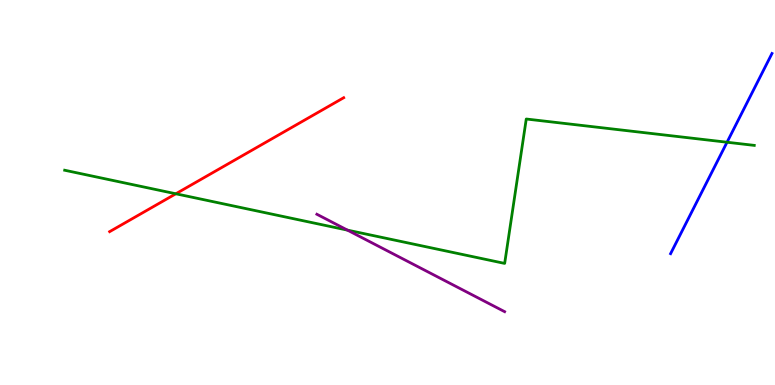[{'lines': ['blue', 'red'], 'intersections': []}, {'lines': ['green', 'red'], 'intersections': [{'x': 2.27, 'y': 4.97}]}, {'lines': ['purple', 'red'], 'intersections': []}, {'lines': ['blue', 'green'], 'intersections': [{'x': 9.38, 'y': 6.31}]}, {'lines': ['blue', 'purple'], 'intersections': []}, {'lines': ['green', 'purple'], 'intersections': [{'x': 4.48, 'y': 4.02}]}]